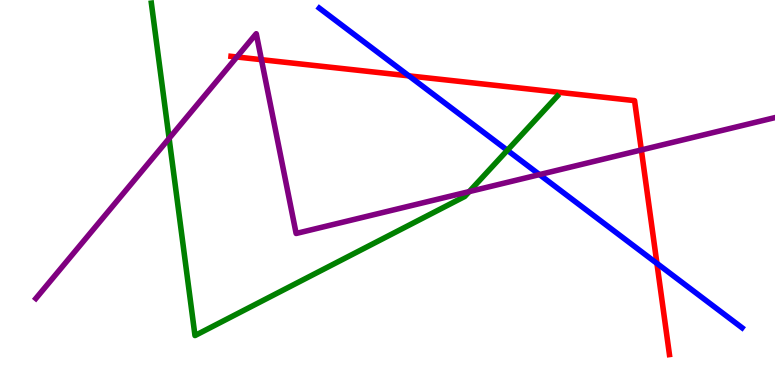[{'lines': ['blue', 'red'], 'intersections': [{'x': 5.28, 'y': 8.03}, {'x': 8.48, 'y': 3.16}]}, {'lines': ['green', 'red'], 'intersections': []}, {'lines': ['purple', 'red'], 'intersections': [{'x': 3.06, 'y': 8.52}, {'x': 3.37, 'y': 8.45}, {'x': 8.28, 'y': 6.11}]}, {'lines': ['blue', 'green'], 'intersections': [{'x': 6.55, 'y': 6.1}]}, {'lines': ['blue', 'purple'], 'intersections': [{'x': 6.96, 'y': 5.47}]}, {'lines': ['green', 'purple'], 'intersections': [{'x': 2.18, 'y': 6.41}, {'x': 6.05, 'y': 5.02}]}]